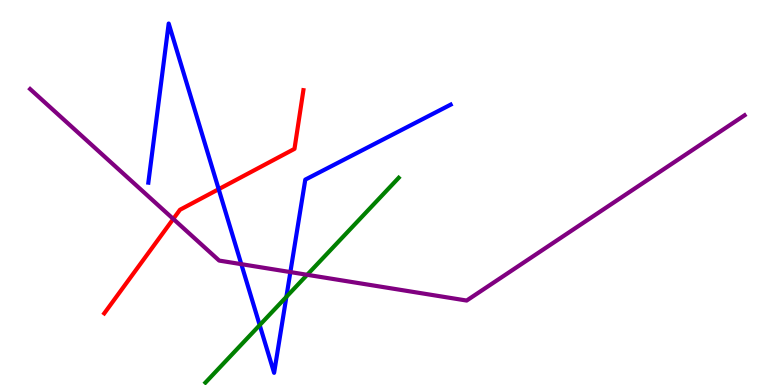[{'lines': ['blue', 'red'], 'intersections': [{'x': 2.82, 'y': 5.09}]}, {'lines': ['green', 'red'], 'intersections': []}, {'lines': ['purple', 'red'], 'intersections': [{'x': 2.24, 'y': 4.31}]}, {'lines': ['blue', 'green'], 'intersections': [{'x': 3.35, 'y': 1.56}, {'x': 3.7, 'y': 2.29}]}, {'lines': ['blue', 'purple'], 'intersections': [{'x': 3.11, 'y': 3.14}, {'x': 3.75, 'y': 2.93}]}, {'lines': ['green', 'purple'], 'intersections': [{'x': 3.96, 'y': 2.86}]}]